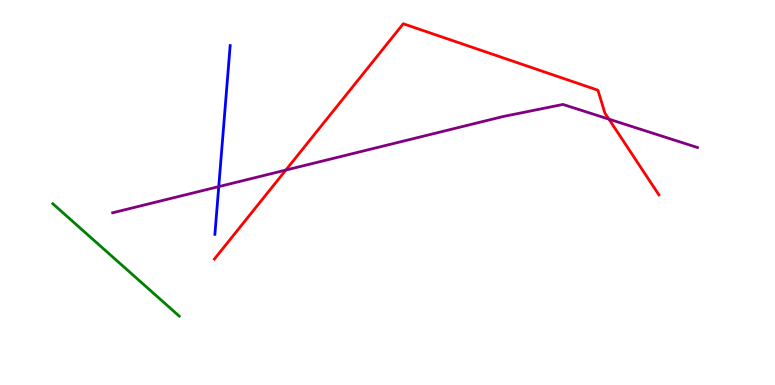[{'lines': ['blue', 'red'], 'intersections': []}, {'lines': ['green', 'red'], 'intersections': []}, {'lines': ['purple', 'red'], 'intersections': [{'x': 3.69, 'y': 5.58}, {'x': 7.86, 'y': 6.91}]}, {'lines': ['blue', 'green'], 'intersections': []}, {'lines': ['blue', 'purple'], 'intersections': [{'x': 2.82, 'y': 5.15}]}, {'lines': ['green', 'purple'], 'intersections': []}]